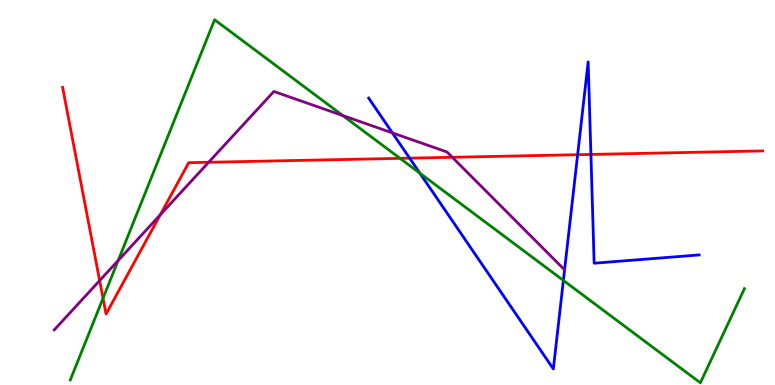[{'lines': ['blue', 'red'], 'intersections': [{'x': 5.29, 'y': 5.89}, {'x': 7.45, 'y': 5.98}, {'x': 7.62, 'y': 5.99}]}, {'lines': ['green', 'red'], 'intersections': [{'x': 1.33, 'y': 2.25}, {'x': 5.16, 'y': 5.89}]}, {'lines': ['purple', 'red'], 'intersections': [{'x': 1.29, 'y': 2.71}, {'x': 2.07, 'y': 4.42}, {'x': 2.69, 'y': 5.78}, {'x': 5.84, 'y': 5.91}]}, {'lines': ['blue', 'green'], 'intersections': [{'x': 5.42, 'y': 5.5}, {'x': 7.27, 'y': 2.72}]}, {'lines': ['blue', 'purple'], 'intersections': [{'x': 5.06, 'y': 6.55}]}, {'lines': ['green', 'purple'], 'intersections': [{'x': 1.52, 'y': 3.23}, {'x': 4.42, 'y': 7.0}]}]